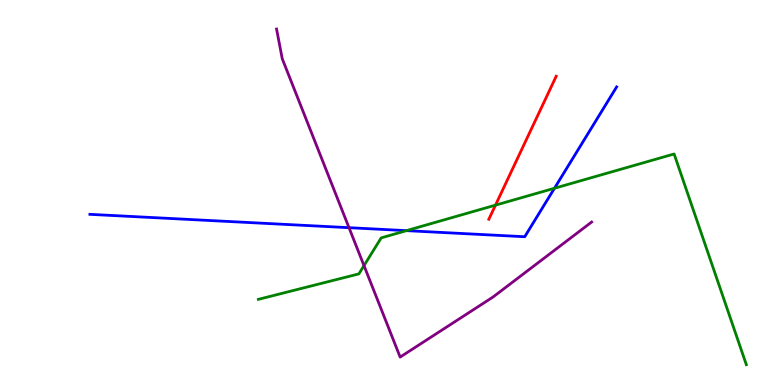[{'lines': ['blue', 'red'], 'intersections': []}, {'lines': ['green', 'red'], 'intersections': [{'x': 6.39, 'y': 4.67}]}, {'lines': ['purple', 'red'], 'intersections': []}, {'lines': ['blue', 'green'], 'intersections': [{'x': 5.24, 'y': 4.01}, {'x': 7.15, 'y': 5.11}]}, {'lines': ['blue', 'purple'], 'intersections': [{'x': 4.5, 'y': 4.09}]}, {'lines': ['green', 'purple'], 'intersections': [{'x': 4.7, 'y': 3.1}]}]